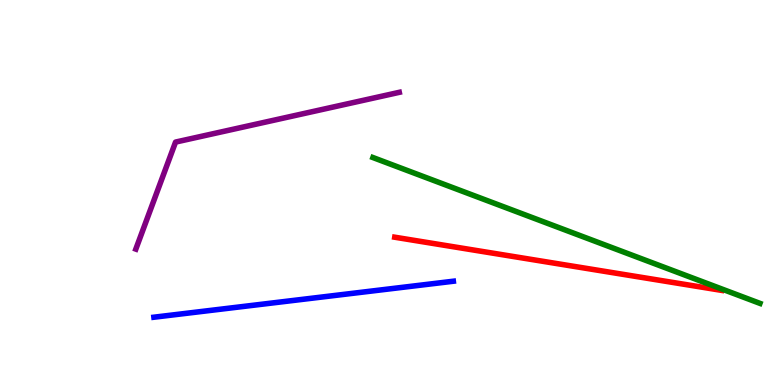[{'lines': ['blue', 'red'], 'intersections': []}, {'lines': ['green', 'red'], 'intersections': []}, {'lines': ['purple', 'red'], 'intersections': []}, {'lines': ['blue', 'green'], 'intersections': []}, {'lines': ['blue', 'purple'], 'intersections': []}, {'lines': ['green', 'purple'], 'intersections': []}]